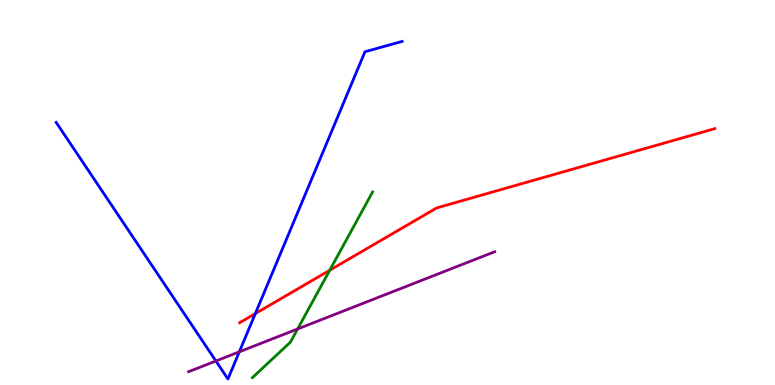[{'lines': ['blue', 'red'], 'intersections': [{'x': 3.29, 'y': 1.85}]}, {'lines': ['green', 'red'], 'intersections': [{'x': 4.26, 'y': 2.98}]}, {'lines': ['purple', 'red'], 'intersections': []}, {'lines': ['blue', 'green'], 'intersections': []}, {'lines': ['blue', 'purple'], 'intersections': [{'x': 2.79, 'y': 0.623}, {'x': 3.09, 'y': 0.862}]}, {'lines': ['green', 'purple'], 'intersections': [{'x': 3.84, 'y': 1.46}]}]